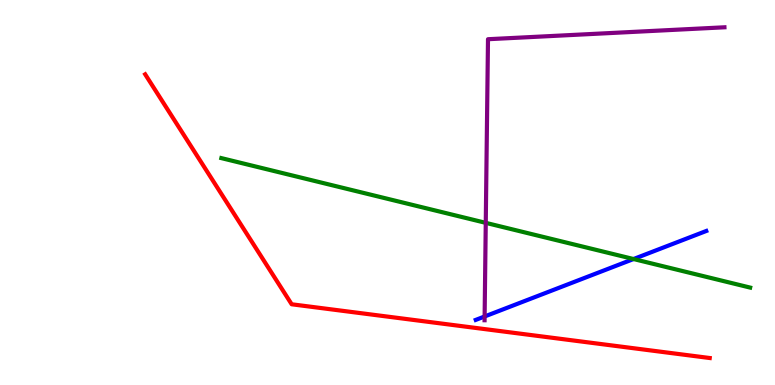[{'lines': ['blue', 'red'], 'intersections': []}, {'lines': ['green', 'red'], 'intersections': []}, {'lines': ['purple', 'red'], 'intersections': []}, {'lines': ['blue', 'green'], 'intersections': [{'x': 8.17, 'y': 3.27}]}, {'lines': ['blue', 'purple'], 'intersections': [{'x': 6.25, 'y': 1.78}]}, {'lines': ['green', 'purple'], 'intersections': [{'x': 6.27, 'y': 4.21}]}]